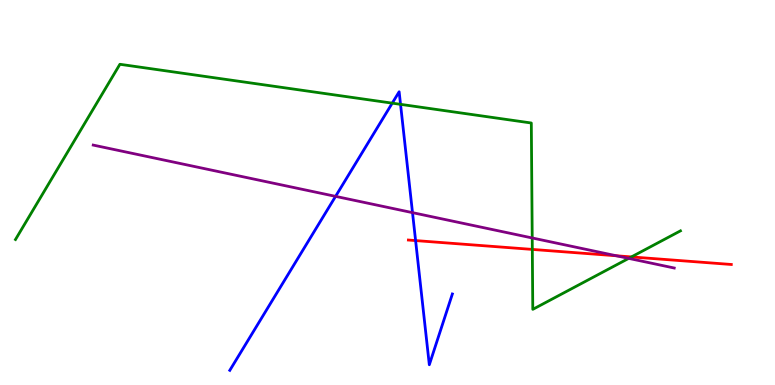[{'lines': ['blue', 'red'], 'intersections': [{'x': 5.36, 'y': 3.75}]}, {'lines': ['green', 'red'], 'intersections': [{'x': 6.87, 'y': 3.52}, {'x': 8.15, 'y': 3.33}]}, {'lines': ['purple', 'red'], 'intersections': [{'x': 7.95, 'y': 3.36}]}, {'lines': ['blue', 'green'], 'intersections': [{'x': 5.06, 'y': 7.32}, {'x': 5.17, 'y': 7.29}]}, {'lines': ['blue', 'purple'], 'intersections': [{'x': 4.33, 'y': 4.9}, {'x': 5.32, 'y': 4.48}]}, {'lines': ['green', 'purple'], 'intersections': [{'x': 6.87, 'y': 3.82}, {'x': 8.11, 'y': 3.29}]}]